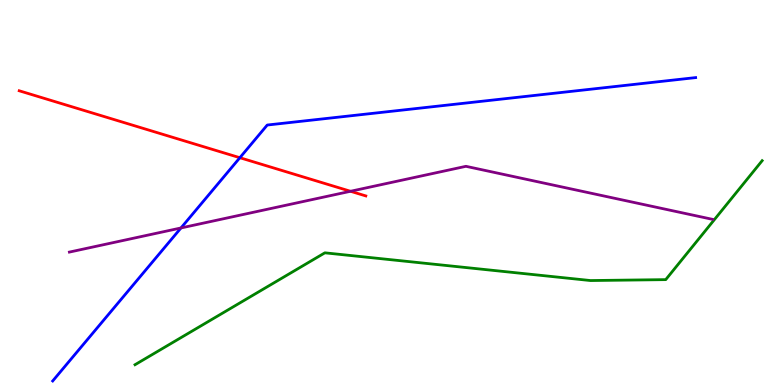[{'lines': ['blue', 'red'], 'intersections': [{'x': 3.09, 'y': 5.9}]}, {'lines': ['green', 'red'], 'intersections': []}, {'lines': ['purple', 'red'], 'intersections': [{'x': 4.52, 'y': 5.03}]}, {'lines': ['blue', 'green'], 'intersections': []}, {'lines': ['blue', 'purple'], 'intersections': [{'x': 2.34, 'y': 4.08}]}, {'lines': ['green', 'purple'], 'intersections': []}]